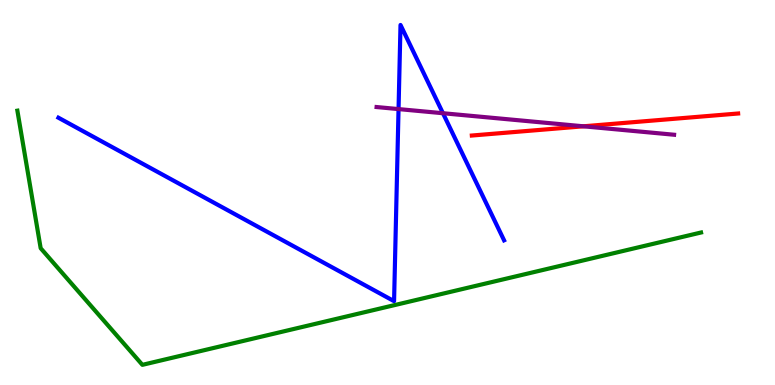[{'lines': ['blue', 'red'], 'intersections': []}, {'lines': ['green', 'red'], 'intersections': []}, {'lines': ['purple', 'red'], 'intersections': [{'x': 7.53, 'y': 6.72}]}, {'lines': ['blue', 'green'], 'intersections': []}, {'lines': ['blue', 'purple'], 'intersections': [{'x': 5.14, 'y': 7.17}, {'x': 5.72, 'y': 7.06}]}, {'lines': ['green', 'purple'], 'intersections': []}]